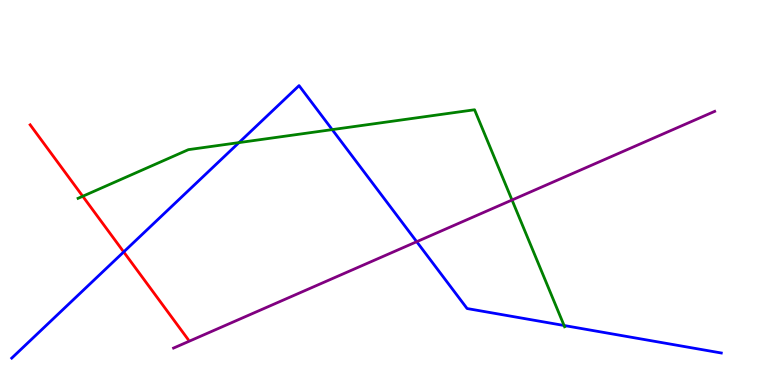[{'lines': ['blue', 'red'], 'intersections': [{'x': 1.6, 'y': 3.46}]}, {'lines': ['green', 'red'], 'intersections': [{'x': 1.07, 'y': 4.9}]}, {'lines': ['purple', 'red'], 'intersections': []}, {'lines': ['blue', 'green'], 'intersections': [{'x': 3.08, 'y': 6.3}, {'x': 4.29, 'y': 6.63}, {'x': 7.28, 'y': 1.55}]}, {'lines': ['blue', 'purple'], 'intersections': [{'x': 5.38, 'y': 3.72}]}, {'lines': ['green', 'purple'], 'intersections': [{'x': 6.61, 'y': 4.8}]}]